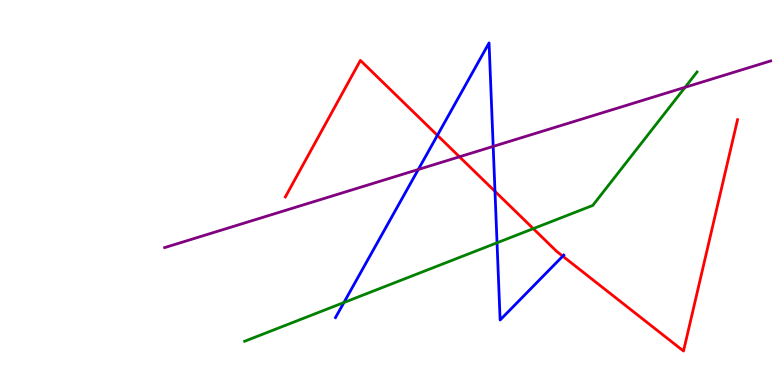[{'lines': ['blue', 'red'], 'intersections': [{'x': 5.64, 'y': 6.48}, {'x': 6.39, 'y': 5.03}, {'x': 7.26, 'y': 3.35}]}, {'lines': ['green', 'red'], 'intersections': [{'x': 6.88, 'y': 4.06}]}, {'lines': ['purple', 'red'], 'intersections': [{'x': 5.93, 'y': 5.93}]}, {'lines': ['blue', 'green'], 'intersections': [{'x': 4.44, 'y': 2.14}, {'x': 6.41, 'y': 3.69}]}, {'lines': ['blue', 'purple'], 'intersections': [{'x': 5.4, 'y': 5.6}, {'x': 6.36, 'y': 6.2}]}, {'lines': ['green', 'purple'], 'intersections': [{'x': 8.84, 'y': 7.73}]}]